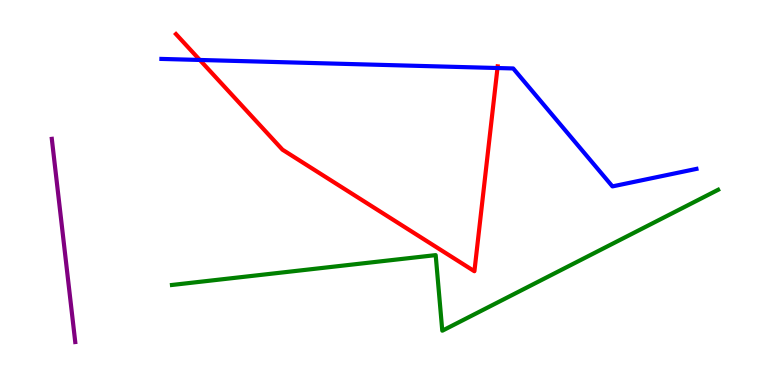[{'lines': ['blue', 'red'], 'intersections': [{'x': 2.58, 'y': 8.44}, {'x': 6.42, 'y': 8.23}]}, {'lines': ['green', 'red'], 'intersections': []}, {'lines': ['purple', 'red'], 'intersections': []}, {'lines': ['blue', 'green'], 'intersections': []}, {'lines': ['blue', 'purple'], 'intersections': []}, {'lines': ['green', 'purple'], 'intersections': []}]